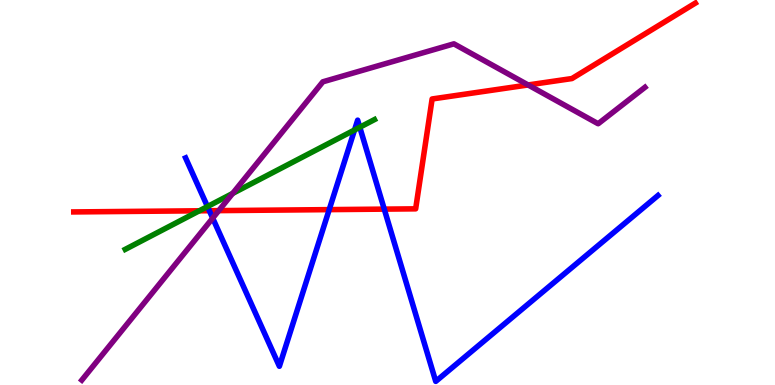[{'lines': ['blue', 'red'], 'intersections': [{'x': 2.7, 'y': 4.53}, {'x': 4.25, 'y': 4.56}, {'x': 4.96, 'y': 4.57}]}, {'lines': ['green', 'red'], 'intersections': [{'x': 2.57, 'y': 4.52}]}, {'lines': ['purple', 'red'], 'intersections': [{'x': 2.82, 'y': 4.53}, {'x': 6.81, 'y': 7.79}]}, {'lines': ['blue', 'green'], 'intersections': [{'x': 2.68, 'y': 4.64}, {'x': 4.57, 'y': 6.62}, {'x': 4.64, 'y': 6.69}]}, {'lines': ['blue', 'purple'], 'intersections': [{'x': 2.74, 'y': 4.33}]}, {'lines': ['green', 'purple'], 'intersections': [{'x': 3.0, 'y': 4.98}]}]